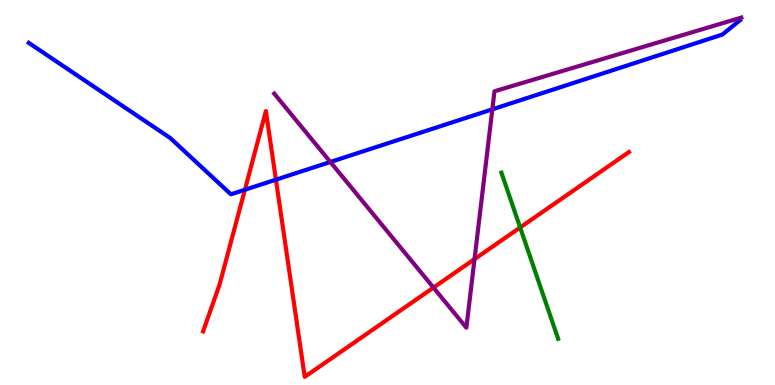[{'lines': ['blue', 'red'], 'intersections': [{'x': 3.16, 'y': 5.07}, {'x': 3.56, 'y': 5.33}]}, {'lines': ['green', 'red'], 'intersections': [{'x': 6.71, 'y': 4.09}]}, {'lines': ['purple', 'red'], 'intersections': [{'x': 5.59, 'y': 2.53}, {'x': 6.12, 'y': 3.27}]}, {'lines': ['blue', 'green'], 'intersections': []}, {'lines': ['blue', 'purple'], 'intersections': [{'x': 4.26, 'y': 5.79}, {'x': 6.35, 'y': 7.16}]}, {'lines': ['green', 'purple'], 'intersections': []}]